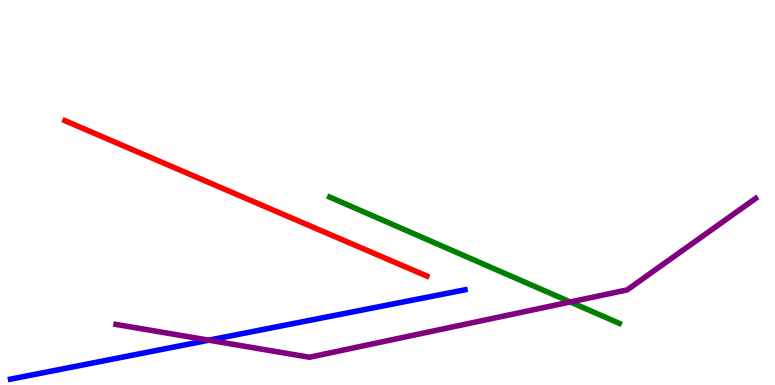[{'lines': ['blue', 'red'], 'intersections': []}, {'lines': ['green', 'red'], 'intersections': []}, {'lines': ['purple', 'red'], 'intersections': []}, {'lines': ['blue', 'green'], 'intersections': []}, {'lines': ['blue', 'purple'], 'intersections': [{'x': 2.69, 'y': 1.16}]}, {'lines': ['green', 'purple'], 'intersections': [{'x': 7.36, 'y': 2.16}]}]